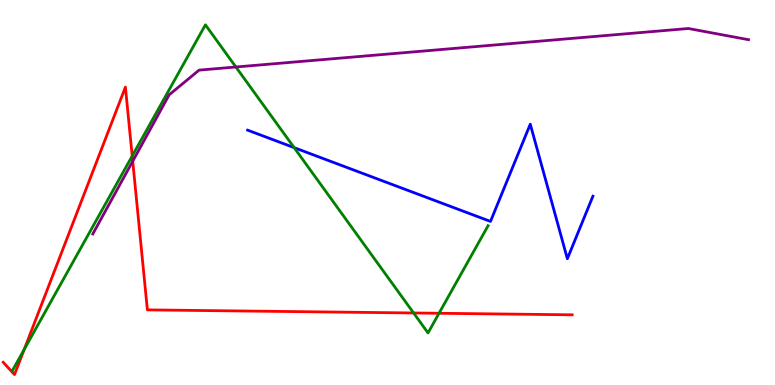[{'lines': ['blue', 'red'], 'intersections': []}, {'lines': ['green', 'red'], 'intersections': [{'x': 0.313, 'y': 0.925}, {'x': 1.71, 'y': 5.95}, {'x': 5.34, 'y': 1.87}, {'x': 5.66, 'y': 1.86}]}, {'lines': ['purple', 'red'], 'intersections': [{'x': 1.71, 'y': 5.81}]}, {'lines': ['blue', 'green'], 'intersections': [{'x': 3.8, 'y': 6.17}]}, {'lines': ['blue', 'purple'], 'intersections': []}, {'lines': ['green', 'purple'], 'intersections': [{'x': 3.04, 'y': 8.26}]}]